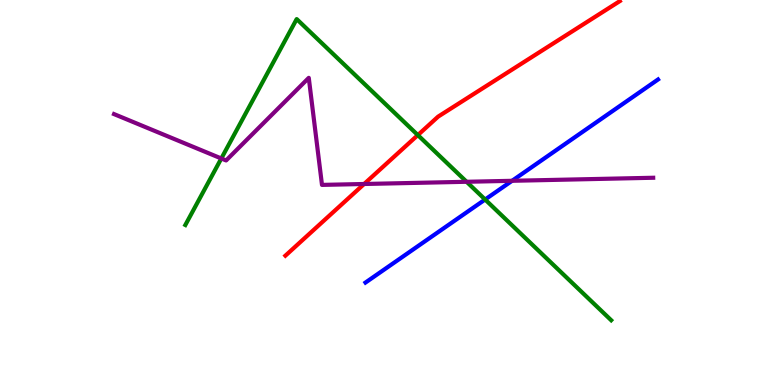[{'lines': ['blue', 'red'], 'intersections': []}, {'lines': ['green', 'red'], 'intersections': [{'x': 5.39, 'y': 6.49}]}, {'lines': ['purple', 'red'], 'intersections': [{'x': 4.7, 'y': 5.22}]}, {'lines': ['blue', 'green'], 'intersections': [{'x': 6.26, 'y': 4.82}]}, {'lines': ['blue', 'purple'], 'intersections': [{'x': 6.61, 'y': 5.3}]}, {'lines': ['green', 'purple'], 'intersections': [{'x': 2.86, 'y': 5.88}, {'x': 6.02, 'y': 5.28}]}]